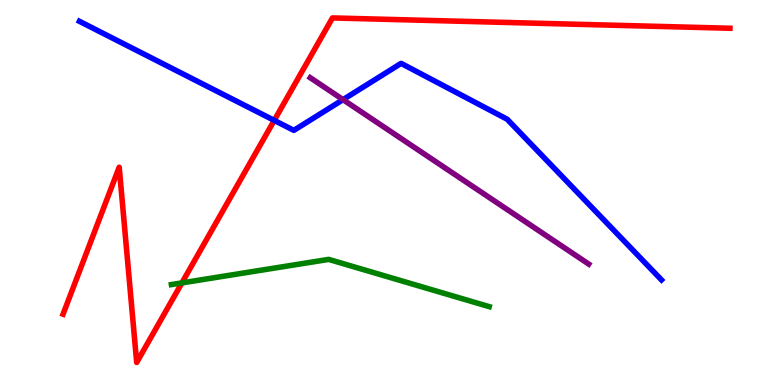[{'lines': ['blue', 'red'], 'intersections': [{'x': 3.54, 'y': 6.87}]}, {'lines': ['green', 'red'], 'intersections': [{'x': 2.35, 'y': 2.65}]}, {'lines': ['purple', 'red'], 'intersections': []}, {'lines': ['blue', 'green'], 'intersections': []}, {'lines': ['blue', 'purple'], 'intersections': [{'x': 4.43, 'y': 7.41}]}, {'lines': ['green', 'purple'], 'intersections': []}]